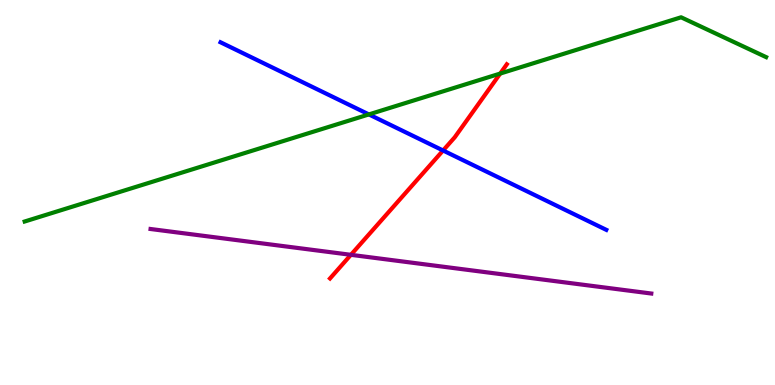[{'lines': ['blue', 'red'], 'intersections': [{'x': 5.72, 'y': 6.09}]}, {'lines': ['green', 'red'], 'intersections': [{'x': 6.45, 'y': 8.09}]}, {'lines': ['purple', 'red'], 'intersections': [{'x': 4.53, 'y': 3.38}]}, {'lines': ['blue', 'green'], 'intersections': [{'x': 4.76, 'y': 7.03}]}, {'lines': ['blue', 'purple'], 'intersections': []}, {'lines': ['green', 'purple'], 'intersections': []}]